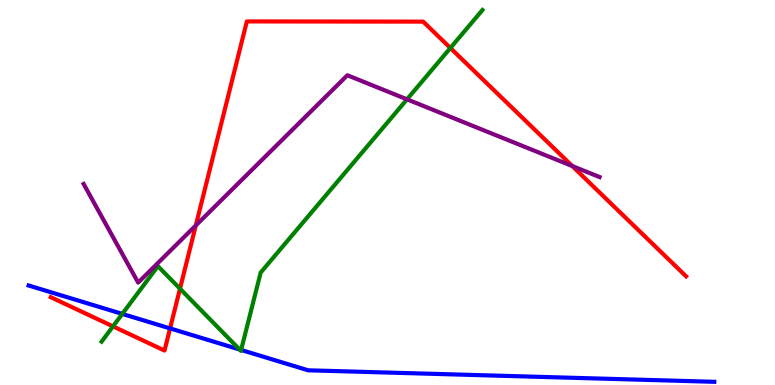[{'lines': ['blue', 'red'], 'intersections': [{'x': 2.19, 'y': 1.47}]}, {'lines': ['green', 'red'], 'intersections': [{'x': 1.46, 'y': 1.52}, {'x': 2.32, 'y': 2.5}, {'x': 5.81, 'y': 8.75}]}, {'lines': ['purple', 'red'], 'intersections': [{'x': 2.53, 'y': 4.14}, {'x': 7.38, 'y': 5.69}]}, {'lines': ['blue', 'green'], 'intersections': [{'x': 1.58, 'y': 1.85}, {'x': 3.09, 'y': 0.922}, {'x': 3.11, 'y': 0.91}]}, {'lines': ['blue', 'purple'], 'intersections': []}, {'lines': ['green', 'purple'], 'intersections': [{'x': 5.25, 'y': 7.42}]}]